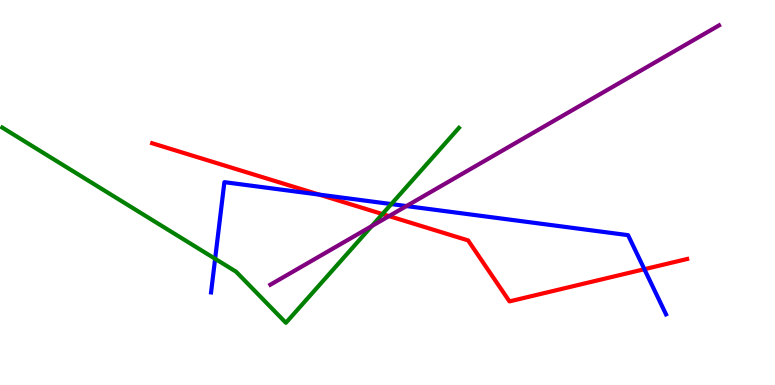[{'lines': ['blue', 'red'], 'intersections': [{'x': 4.12, 'y': 4.95}, {'x': 8.31, 'y': 3.01}]}, {'lines': ['green', 'red'], 'intersections': [{'x': 4.93, 'y': 4.44}]}, {'lines': ['purple', 'red'], 'intersections': [{'x': 5.02, 'y': 4.39}]}, {'lines': ['blue', 'green'], 'intersections': [{'x': 2.78, 'y': 3.28}, {'x': 5.05, 'y': 4.7}]}, {'lines': ['blue', 'purple'], 'intersections': [{'x': 5.24, 'y': 4.65}]}, {'lines': ['green', 'purple'], 'intersections': [{'x': 4.8, 'y': 4.13}]}]